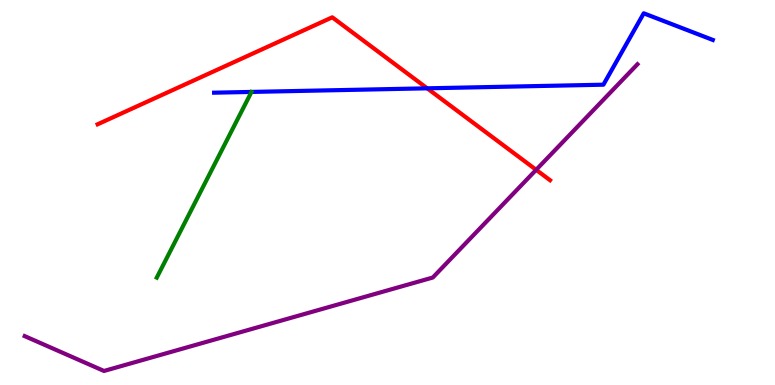[{'lines': ['blue', 'red'], 'intersections': [{'x': 5.51, 'y': 7.71}]}, {'lines': ['green', 'red'], 'intersections': []}, {'lines': ['purple', 'red'], 'intersections': [{'x': 6.92, 'y': 5.59}]}, {'lines': ['blue', 'green'], 'intersections': []}, {'lines': ['blue', 'purple'], 'intersections': []}, {'lines': ['green', 'purple'], 'intersections': []}]